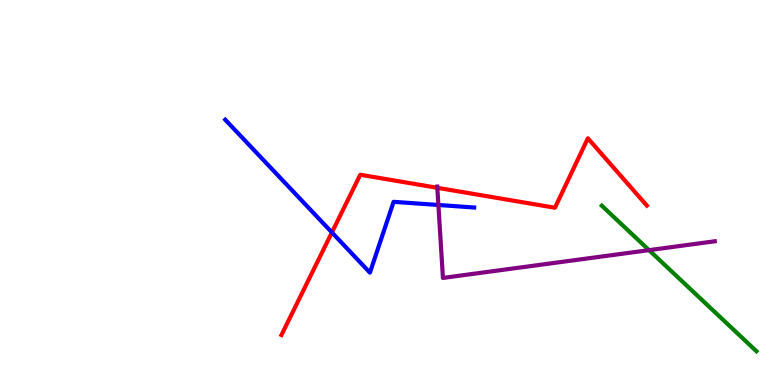[{'lines': ['blue', 'red'], 'intersections': [{'x': 4.28, 'y': 3.96}]}, {'lines': ['green', 'red'], 'intersections': []}, {'lines': ['purple', 'red'], 'intersections': [{'x': 5.64, 'y': 5.12}]}, {'lines': ['blue', 'green'], 'intersections': []}, {'lines': ['blue', 'purple'], 'intersections': [{'x': 5.66, 'y': 4.68}]}, {'lines': ['green', 'purple'], 'intersections': [{'x': 8.37, 'y': 3.5}]}]